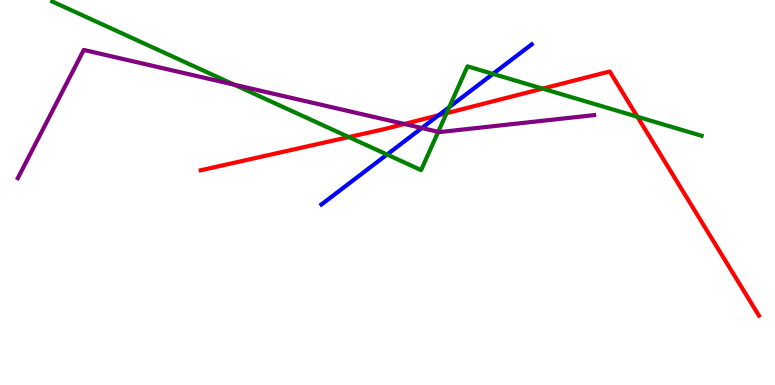[{'lines': ['blue', 'red'], 'intersections': [{'x': 5.66, 'y': 7.01}]}, {'lines': ['green', 'red'], 'intersections': [{'x': 4.5, 'y': 6.44}, {'x': 5.76, 'y': 7.06}, {'x': 7.0, 'y': 7.7}, {'x': 8.22, 'y': 6.97}]}, {'lines': ['purple', 'red'], 'intersections': [{'x': 5.22, 'y': 6.78}]}, {'lines': ['blue', 'green'], 'intersections': [{'x': 4.99, 'y': 5.99}, {'x': 5.8, 'y': 7.22}, {'x': 6.36, 'y': 8.08}]}, {'lines': ['blue', 'purple'], 'intersections': [{'x': 5.44, 'y': 6.67}]}, {'lines': ['green', 'purple'], 'intersections': [{'x': 3.02, 'y': 7.8}, {'x': 5.65, 'y': 6.58}]}]